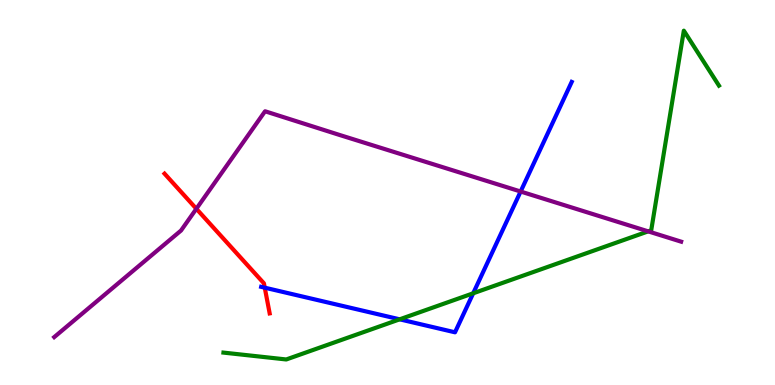[{'lines': ['blue', 'red'], 'intersections': [{'x': 3.42, 'y': 2.53}]}, {'lines': ['green', 'red'], 'intersections': []}, {'lines': ['purple', 'red'], 'intersections': [{'x': 2.53, 'y': 4.58}]}, {'lines': ['blue', 'green'], 'intersections': [{'x': 5.16, 'y': 1.71}, {'x': 6.11, 'y': 2.38}]}, {'lines': ['blue', 'purple'], 'intersections': [{'x': 6.72, 'y': 5.03}]}, {'lines': ['green', 'purple'], 'intersections': [{'x': 8.36, 'y': 3.99}]}]